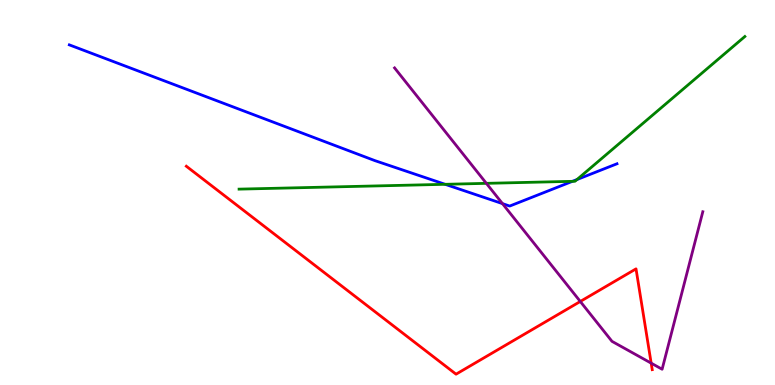[{'lines': ['blue', 'red'], 'intersections': []}, {'lines': ['green', 'red'], 'intersections': []}, {'lines': ['purple', 'red'], 'intersections': [{'x': 7.49, 'y': 2.17}, {'x': 8.4, 'y': 0.567}]}, {'lines': ['blue', 'green'], 'intersections': [{'x': 5.74, 'y': 5.21}, {'x': 7.39, 'y': 5.29}, {'x': 7.45, 'y': 5.34}]}, {'lines': ['blue', 'purple'], 'intersections': [{'x': 6.48, 'y': 4.71}]}, {'lines': ['green', 'purple'], 'intersections': [{'x': 6.28, 'y': 5.24}]}]